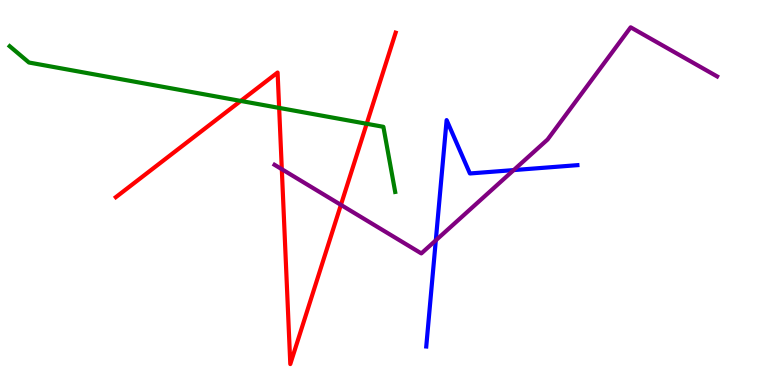[{'lines': ['blue', 'red'], 'intersections': []}, {'lines': ['green', 'red'], 'intersections': [{'x': 3.11, 'y': 7.38}, {'x': 3.6, 'y': 7.2}, {'x': 4.73, 'y': 6.78}]}, {'lines': ['purple', 'red'], 'intersections': [{'x': 3.64, 'y': 5.61}, {'x': 4.4, 'y': 4.68}]}, {'lines': ['blue', 'green'], 'intersections': []}, {'lines': ['blue', 'purple'], 'intersections': [{'x': 5.62, 'y': 3.76}, {'x': 6.63, 'y': 5.58}]}, {'lines': ['green', 'purple'], 'intersections': []}]